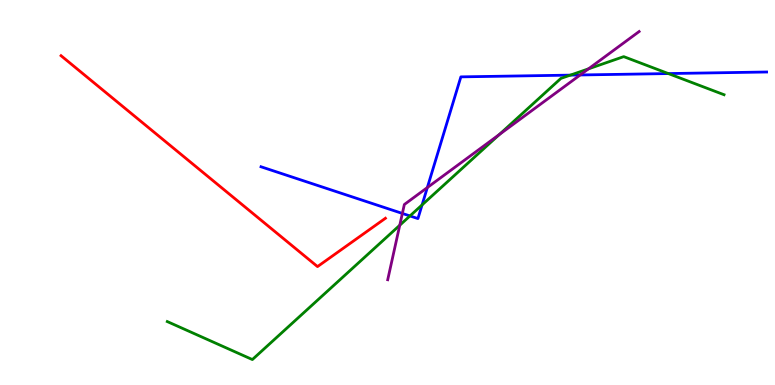[{'lines': ['blue', 'red'], 'intersections': []}, {'lines': ['green', 'red'], 'intersections': []}, {'lines': ['purple', 'red'], 'intersections': []}, {'lines': ['blue', 'green'], 'intersections': [{'x': 5.29, 'y': 4.39}, {'x': 5.45, 'y': 4.68}, {'x': 7.36, 'y': 8.05}, {'x': 8.62, 'y': 8.09}]}, {'lines': ['blue', 'purple'], 'intersections': [{'x': 5.19, 'y': 4.46}, {'x': 5.51, 'y': 5.13}, {'x': 7.49, 'y': 8.05}]}, {'lines': ['green', 'purple'], 'intersections': [{'x': 5.16, 'y': 4.15}, {'x': 6.44, 'y': 6.5}, {'x': 7.59, 'y': 8.21}]}]